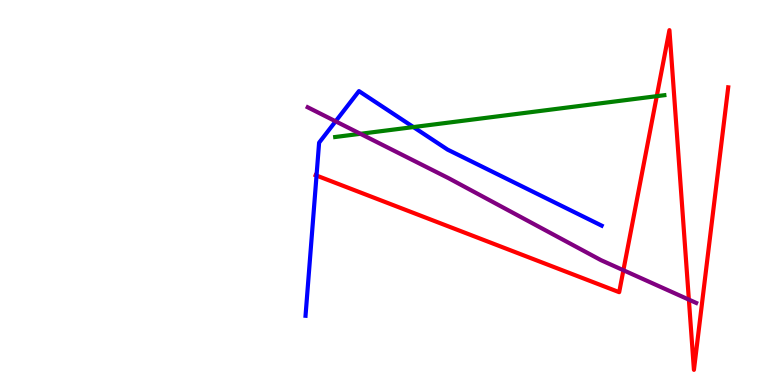[{'lines': ['blue', 'red'], 'intersections': [{'x': 4.08, 'y': 5.44}]}, {'lines': ['green', 'red'], 'intersections': [{'x': 8.47, 'y': 7.5}]}, {'lines': ['purple', 'red'], 'intersections': [{'x': 8.04, 'y': 2.98}, {'x': 8.89, 'y': 2.22}]}, {'lines': ['blue', 'green'], 'intersections': [{'x': 5.33, 'y': 6.7}]}, {'lines': ['blue', 'purple'], 'intersections': [{'x': 4.33, 'y': 6.85}]}, {'lines': ['green', 'purple'], 'intersections': [{'x': 4.65, 'y': 6.52}]}]